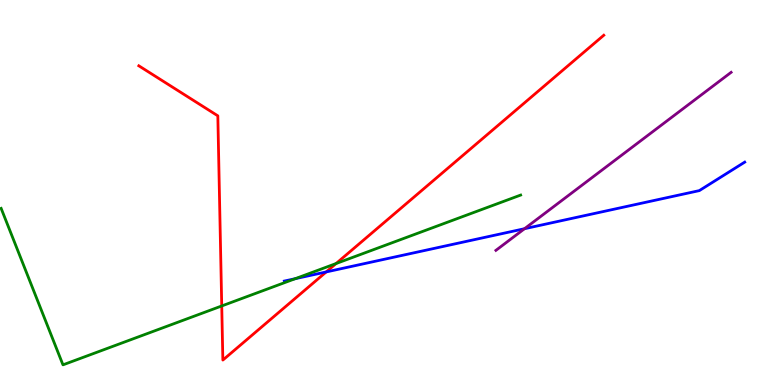[{'lines': ['blue', 'red'], 'intersections': [{'x': 4.21, 'y': 2.94}]}, {'lines': ['green', 'red'], 'intersections': [{'x': 2.86, 'y': 2.05}, {'x': 4.34, 'y': 3.15}]}, {'lines': ['purple', 'red'], 'intersections': []}, {'lines': ['blue', 'green'], 'intersections': [{'x': 3.81, 'y': 2.76}]}, {'lines': ['blue', 'purple'], 'intersections': [{'x': 6.77, 'y': 4.06}]}, {'lines': ['green', 'purple'], 'intersections': []}]